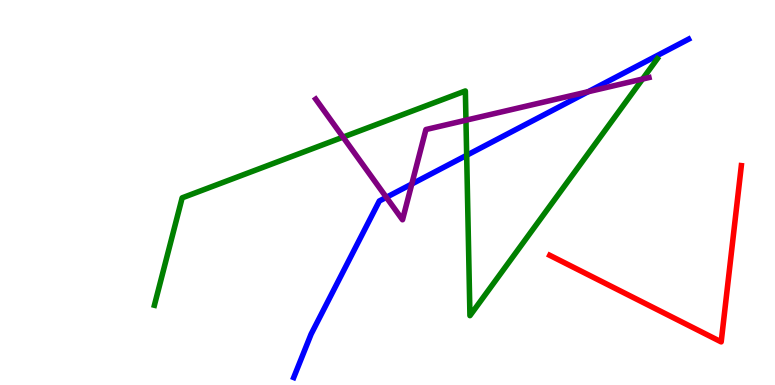[{'lines': ['blue', 'red'], 'intersections': []}, {'lines': ['green', 'red'], 'intersections': []}, {'lines': ['purple', 'red'], 'intersections': []}, {'lines': ['blue', 'green'], 'intersections': [{'x': 6.02, 'y': 5.97}]}, {'lines': ['blue', 'purple'], 'intersections': [{'x': 4.99, 'y': 4.87}, {'x': 5.31, 'y': 5.22}, {'x': 7.59, 'y': 7.62}]}, {'lines': ['green', 'purple'], 'intersections': [{'x': 4.43, 'y': 6.44}, {'x': 6.01, 'y': 6.88}, {'x': 8.29, 'y': 7.95}]}]